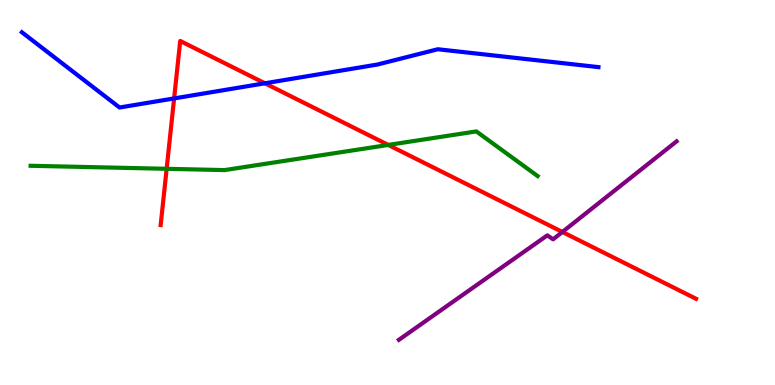[{'lines': ['blue', 'red'], 'intersections': [{'x': 2.25, 'y': 7.44}, {'x': 3.42, 'y': 7.84}]}, {'lines': ['green', 'red'], 'intersections': [{'x': 2.15, 'y': 5.62}, {'x': 5.01, 'y': 6.24}]}, {'lines': ['purple', 'red'], 'intersections': [{'x': 7.26, 'y': 3.97}]}, {'lines': ['blue', 'green'], 'intersections': []}, {'lines': ['blue', 'purple'], 'intersections': []}, {'lines': ['green', 'purple'], 'intersections': []}]